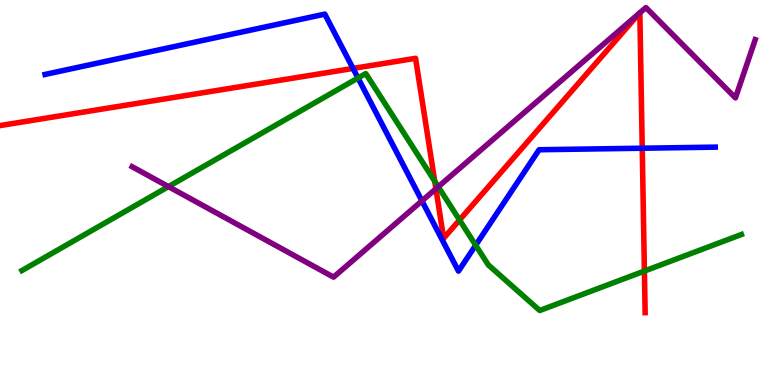[{'lines': ['blue', 'red'], 'intersections': [{'x': 4.56, 'y': 8.22}, {'x': 8.29, 'y': 6.15}]}, {'lines': ['green', 'red'], 'intersections': [{'x': 5.61, 'y': 5.29}, {'x': 5.93, 'y': 4.29}, {'x': 8.31, 'y': 2.96}]}, {'lines': ['purple', 'red'], 'intersections': [{'x': 5.62, 'y': 5.1}, {'x': 8.25, 'y': 9.66}, {'x': 8.26, 'y': 9.67}]}, {'lines': ['blue', 'green'], 'intersections': [{'x': 4.62, 'y': 7.97}, {'x': 6.14, 'y': 3.63}]}, {'lines': ['blue', 'purple'], 'intersections': [{'x': 5.44, 'y': 4.78}]}, {'lines': ['green', 'purple'], 'intersections': [{'x': 2.17, 'y': 5.15}, {'x': 5.65, 'y': 5.15}]}]